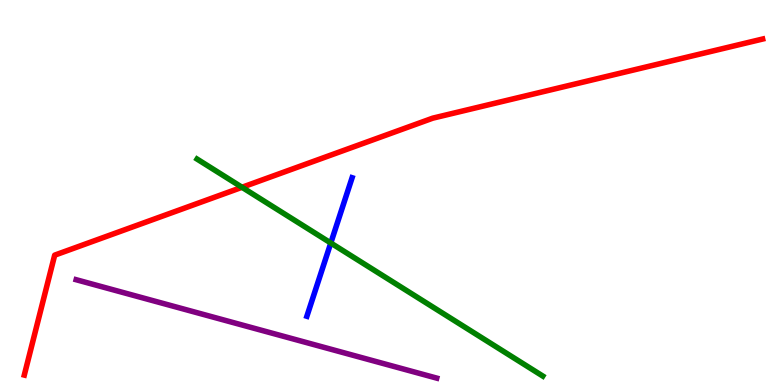[{'lines': ['blue', 'red'], 'intersections': []}, {'lines': ['green', 'red'], 'intersections': [{'x': 3.12, 'y': 5.14}]}, {'lines': ['purple', 'red'], 'intersections': []}, {'lines': ['blue', 'green'], 'intersections': [{'x': 4.27, 'y': 3.69}]}, {'lines': ['blue', 'purple'], 'intersections': []}, {'lines': ['green', 'purple'], 'intersections': []}]